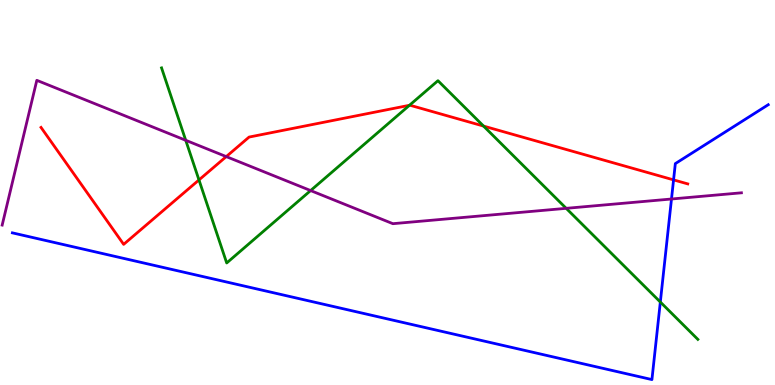[{'lines': ['blue', 'red'], 'intersections': [{'x': 8.69, 'y': 5.33}]}, {'lines': ['green', 'red'], 'intersections': [{'x': 2.57, 'y': 5.33}, {'x': 5.28, 'y': 7.27}, {'x': 6.24, 'y': 6.73}]}, {'lines': ['purple', 'red'], 'intersections': [{'x': 2.92, 'y': 5.93}]}, {'lines': ['blue', 'green'], 'intersections': [{'x': 8.52, 'y': 2.16}]}, {'lines': ['blue', 'purple'], 'intersections': [{'x': 8.66, 'y': 4.83}]}, {'lines': ['green', 'purple'], 'intersections': [{'x': 2.4, 'y': 6.36}, {'x': 4.01, 'y': 5.05}, {'x': 7.31, 'y': 4.59}]}]